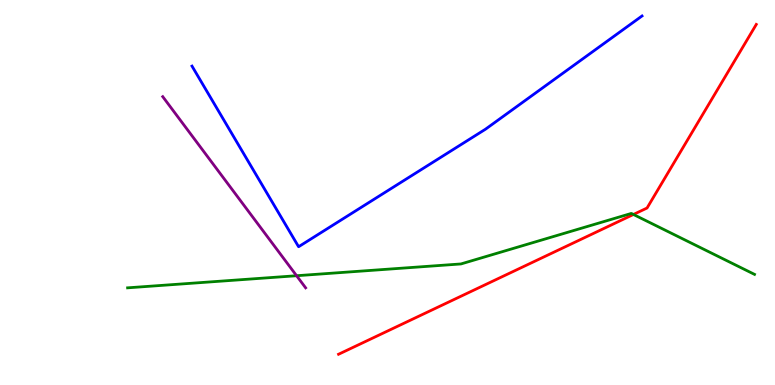[{'lines': ['blue', 'red'], 'intersections': []}, {'lines': ['green', 'red'], 'intersections': [{'x': 8.17, 'y': 4.43}]}, {'lines': ['purple', 'red'], 'intersections': []}, {'lines': ['blue', 'green'], 'intersections': []}, {'lines': ['blue', 'purple'], 'intersections': []}, {'lines': ['green', 'purple'], 'intersections': [{'x': 3.83, 'y': 2.84}]}]